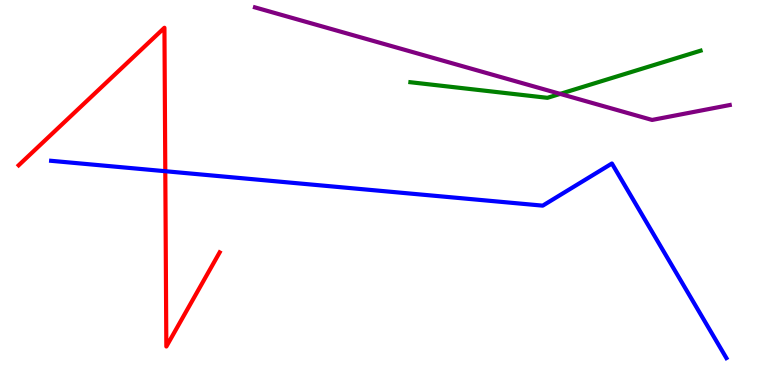[{'lines': ['blue', 'red'], 'intersections': [{'x': 2.13, 'y': 5.55}]}, {'lines': ['green', 'red'], 'intersections': []}, {'lines': ['purple', 'red'], 'intersections': []}, {'lines': ['blue', 'green'], 'intersections': []}, {'lines': ['blue', 'purple'], 'intersections': []}, {'lines': ['green', 'purple'], 'intersections': [{'x': 7.23, 'y': 7.56}]}]